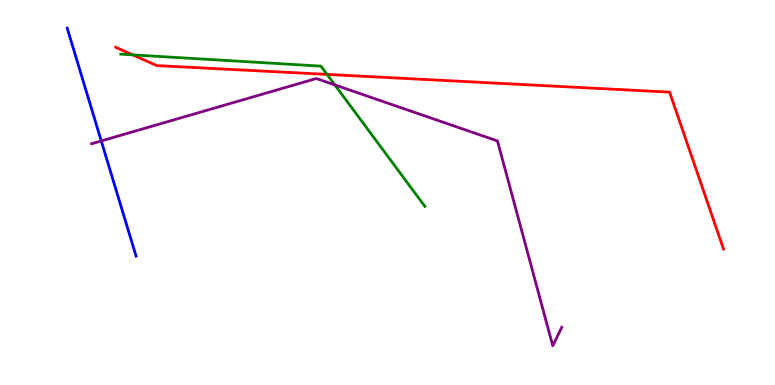[{'lines': ['blue', 'red'], 'intersections': []}, {'lines': ['green', 'red'], 'intersections': [{'x': 1.71, 'y': 8.57}, {'x': 4.22, 'y': 8.07}]}, {'lines': ['purple', 'red'], 'intersections': []}, {'lines': ['blue', 'green'], 'intersections': []}, {'lines': ['blue', 'purple'], 'intersections': [{'x': 1.31, 'y': 6.34}]}, {'lines': ['green', 'purple'], 'intersections': [{'x': 4.32, 'y': 7.79}]}]